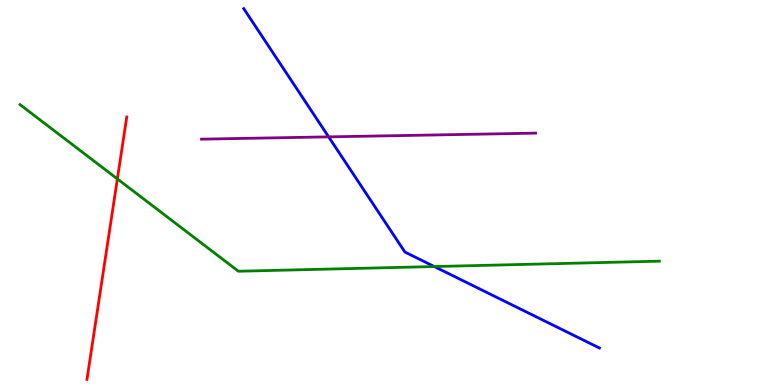[{'lines': ['blue', 'red'], 'intersections': []}, {'lines': ['green', 'red'], 'intersections': [{'x': 1.51, 'y': 5.35}]}, {'lines': ['purple', 'red'], 'intersections': []}, {'lines': ['blue', 'green'], 'intersections': [{'x': 5.6, 'y': 3.08}]}, {'lines': ['blue', 'purple'], 'intersections': [{'x': 4.24, 'y': 6.45}]}, {'lines': ['green', 'purple'], 'intersections': []}]